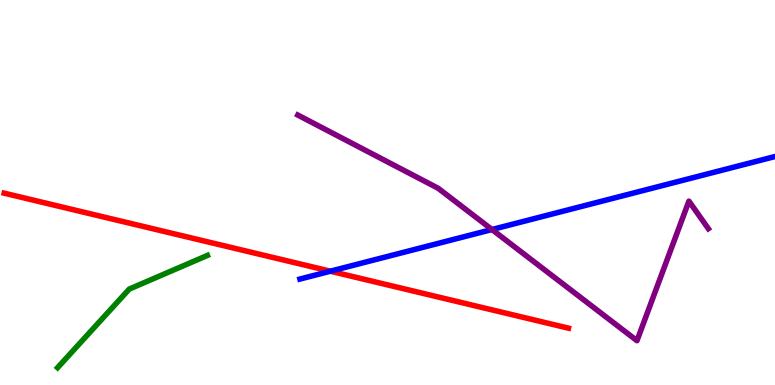[{'lines': ['blue', 'red'], 'intersections': [{'x': 4.26, 'y': 2.96}]}, {'lines': ['green', 'red'], 'intersections': []}, {'lines': ['purple', 'red'], 'intersections': []}, {'lines': ['blue', 'green'], 'intersections': []}, {'lines': ['blue', 'purple'], 'intersections': [{'x': 6.35, 'y': 4.04}]}, {'lines': ['green', 'purple'], 'intersections': []}]